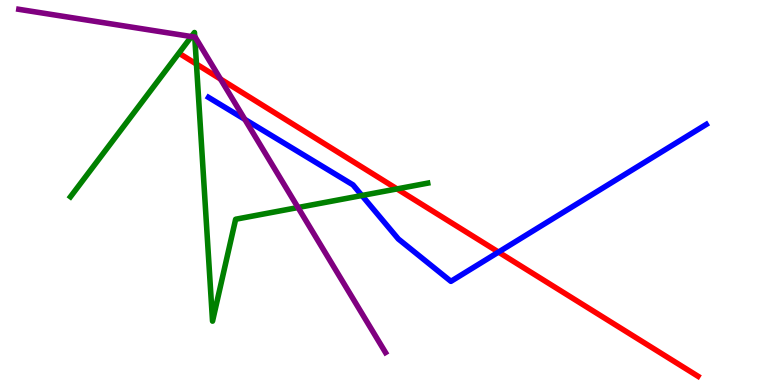[{'lines': ['blue', 'red'], 'intersections': [{'x': 6.43, 'y': 3.45}]}, {'lines': ['green', 'red'], 'intersections': [{'x': 2.53, 'y': 8.34}, {'x': 5.12, 'y': 5.09}]}, {'lines': ['purple', 'red'], 'intersections': [{'x': 2.84, 'y': 7.95}]}, {'lines': ['blue', 'green'], 'intersections': [{'x': 4.67, 'y': 4.92}]}, {'lines': ['blue', 'purple'], 'intersections': [{'x': 3.16, 'y': 6.9}]}, {'lines': ['green', 'purple'], 'intersections': [{'x': 2.47, 'y': 9.05}, {'x': 2.51, 'y': 9.04}, {'x': 3.85, 'y': 4.61}]}]